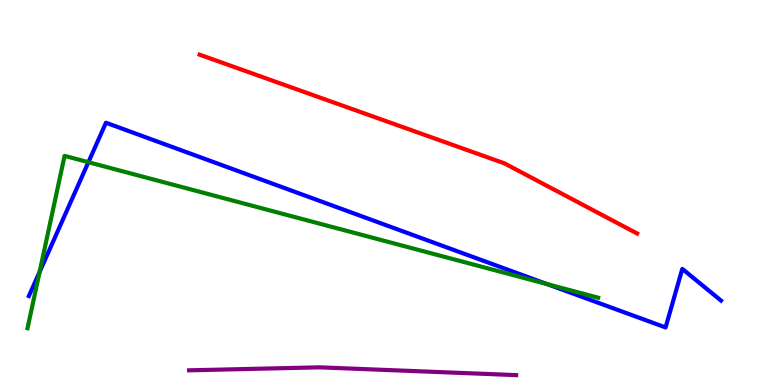[{'lines': ['blue', 'red'], 'intersections': []}, {'lines': ['green', 'red'], 'intersections': []}, {'lines': ['purple', 'red'], 'intersections': []}, {'lines': ['blue', 'green'], 'intersections': [{'x': 0.511, 'y': 2.94}, {'x': 1.14, 'y': 5.79}, {'x': 7.06, 'y': 2.62}]}, {'lines': ['blue', 'purple'], 'intersections': []}, {'lines': ['green', 'purple'], 'intersections': []}]